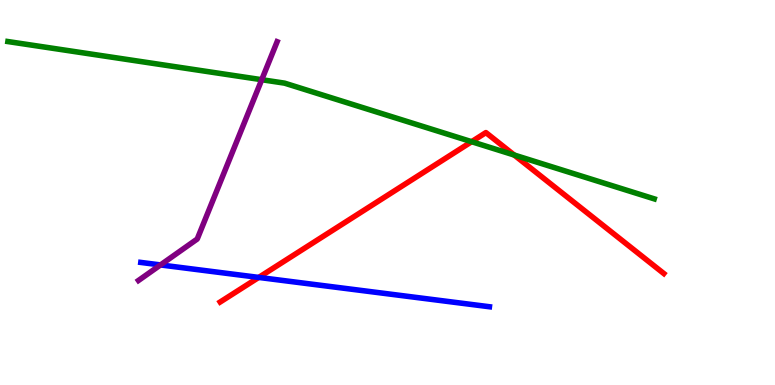[{'lines': ['blue', 'red'], 'intersections': [{'x': 3.34, 'y': 2.79}]}, {'lines': ['green', 'red'], 'intersections': [{'x': 6.09, 'y': 6.32}, {'x': 6.63, 'y': 5.97}]}, {'lines': ['purple', 'red'], 'intersections': []}, {'lines': ['blue', 'green'], 'intersections': []}, {'lines': ['blue', 'purple'], 'intersections': [{'x': 2.07, 'y': 3.12}]}, {'lines': ['green', 'purple'], 'intersections': [{'x': 3.38, 'y': 7.93}]}]